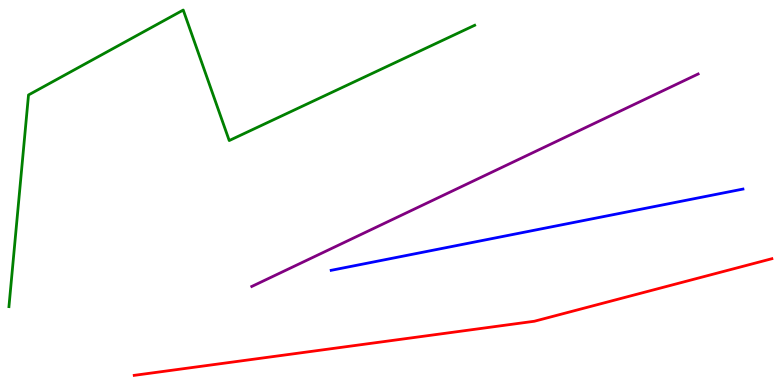[{'lines': ['blue', 'red'], 'intersections': []}, {'lines': ['green', 'red'], 'intersections': []}, {'lines': ['purple', 'red'], 'intersections': []}, {'lines': ['blue', 'green'], 'intersections': []}, {'lines': ['blue', 'purple'], 'intersections': []}, {'lines': ['green', 'purple'], 'intersections': []}]